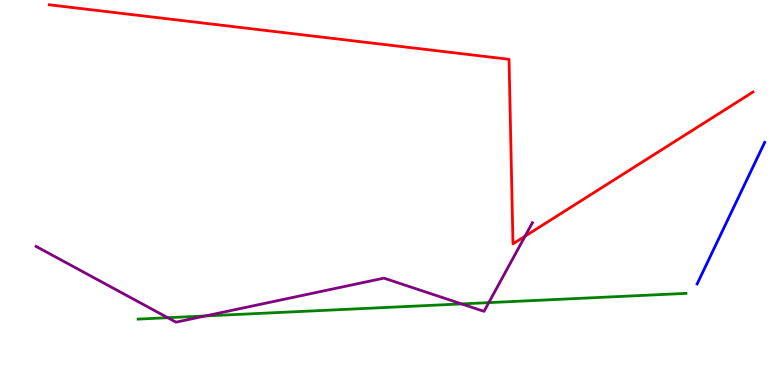[{'lines': ['blue', 'red'], 'intersections': []}, {'lines': ['green', 'red'], 'intersections': []}, {'lines': ['purple', 'red'], 'intersections': [{'x': 6.77, 'y': 3.86}]}, {'lines': ['blue', 'green'], 'intersections': []}, {'lines': ['blue', 'purple'], 'intersections': []}, {'lines': ['green', 'purple'], 'intersections': [{'x': 2.16, 'y': 1.75}, {'x': 2.65, 'y': 1.79}, {'x': 5.96, 'y': 2.11}, {'x': 6.31, 'y': 2.14}]}]